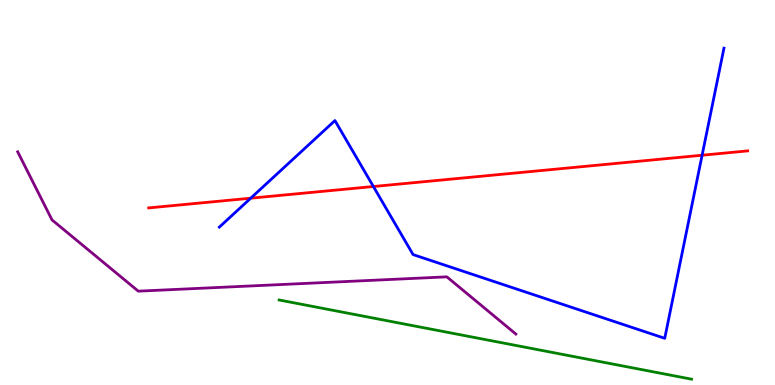[{'lines': ['blue', 'red'], 'intersections': [{'x': 3.24, 'y': 4.85}, {'x': 4.82, 'y': 5.16}, {'x': 9.06, 'y': 5.97}]}, {'lines': ['green', 'red'], 'intersections': []}, {'lines': ['purple', 'red'], 'intersections': []}, {'lines': ['blue', 'green'], 'intersections': []}, {'lines': ['blue', 'purple'], 'intersections': []}, {'lines': ['green', 'purple'], 'intersections': []}]